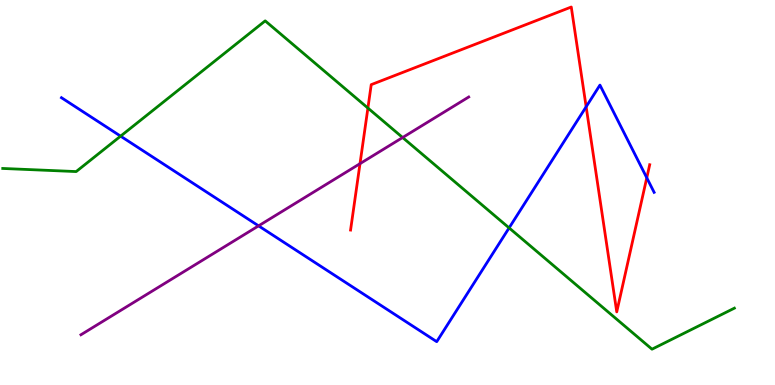[{'lines': ['blue', 'red'], 'intersections': [{'x': 7.56, 'y': 7.23}, {'x': 8.35, 'y': 5.38}]}, {'lines': ['green', 'red'], 'intersections': [{'x': 4.75, 'y': 7.19}]}, {'lines': ['purple', 'red'], 'intersections': [{'x': 4.65, 'y': 5.75}]}, {'lines': ['blue', 'green'], 'intersections': [{'x': 1.56, 'y': 6.46}, {'x': 6.57, 'y': 4.08}]}, {'lines': ['blue', 'purple'], 'intersections': [{'x': 3.34, 'y': 4.13}]}, {'lines': ['green', 'purple'], 'intersections': [{'x': 5.2, 'y': 6.43}]}]